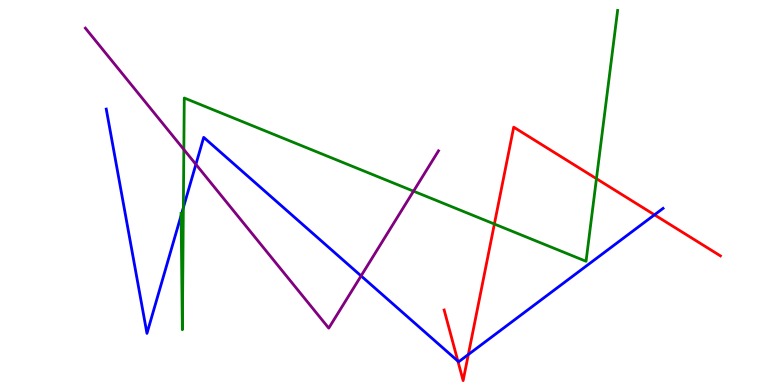[{'lines': ['blue', 'red'], 'intersections': [{'x': 5.91, 'y': 0.621}, {'x': 6.04, 'y': 0.791}, {'x': 8.44, 'y': 4.42}]}, {'lines': ['green', 'red'], 'intersections': [{'x': 6.38, 'y': 4.18}, {'x': 7.7, 'y': 5.36}]}, {'lines': ['purple', 'red'], 'intersections': []}, {'lines': ['blue', 'green'], 'intersections': [{'x': 2.34, 'y': 4.4}, {'x': 2.37, 'y': 4.61}]}, {'lines': ['blue', 'purple'], 'intersections': [{'x': 2.53, 'y': 5.73}, {'x': 4.66, 'y': 2.83}]}, {'lines': ['green', 'purple'], 'intersections': [{'x': 2.37, 'y': 6.12}, {'x': 5.34, 'y': 5.03}]}]